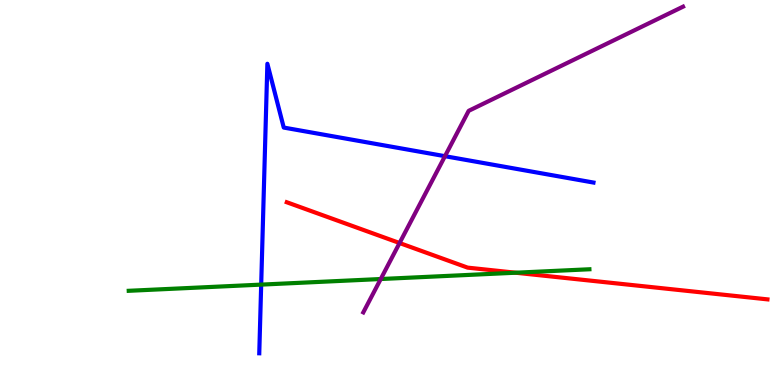[{'lines': ['blue', 'red'], 'intersections': []}, {'lines': ['green', 'red'], 'intersections': [{'x': 6.65, 'y': 2.92}]}, {'lines': ['purple', 'red'], 'intersections': [{'x': 5.16, 'y': 3.69}]}, {'lines': ['blue', 'green'], 'intersections': [{'x': 3.37, 'y': 2.61}]}, {'lines': ['blue', 'purple'], 'intersections': [{'x': 5.74, 'y': 5.94}]}, {'lines': ['green', 'purple'], 'intersections': [{'x': 4.91, 'y': 2.75}]}]